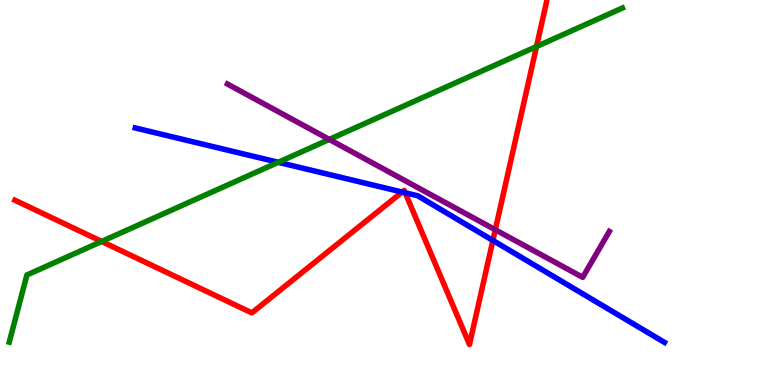[{'lines': ['blue', 'red'], 'intersections': [{'x': 5.19, 'y': 5.01}, {'x': 5.23, 'y': 4.99}, {'x': 6.36, 'y': 3.75}]}, {'lines': ['green', 'red'], 'intersections': [{'x': 1.31, 'y': 3.73}, {'x': 6.92, 'y': 8.79}]}, {'lines': ['purple', 'red'], 'intersections': [{'x': 6.39, 'y': 4.03}]}, {'lines': ['blue', 'green'], 'intersections': [{'x': 3.59, 'y': 5.78}]}, {'lines': ['blue', 'purple'], 'intersections': []}, {'lines': ['green', 'purple'], 'intersections': [{'x': 4.25, 'y': 6.38}]}]